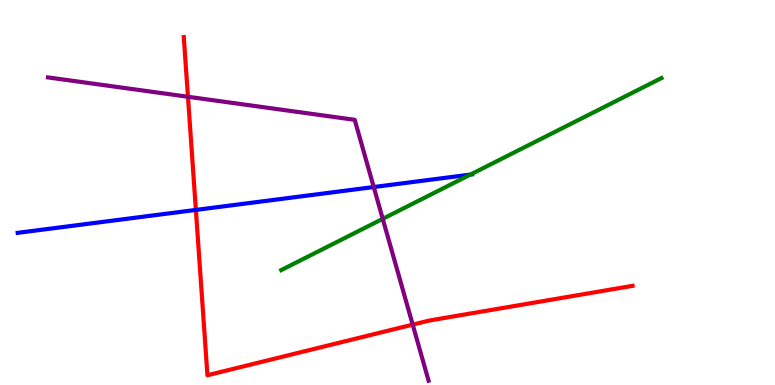[{'lines': ['blue', 'red'], 'intersections': [{'x': 2.53, 'y': 4.55}]}, {'lines': ['green', 'red'], 'intersections': []}, {'lines': ['purple', 'red'], 'intersections': [{'x': 2.43, 'y': 7.49}, {'x': 5.33, 'y': 1.57}]}, {'lines': ['blue', 'green'], 'intersections': [{'x': 6.07, 'y': 5.46}]}, {'lines': ['blue', 'purple'], 'intersections': [{'x': 4.82, 'y': 5.14}]}, {'lines': ['green', 'purple'], 'intersections': [{'x': 4.94, 'y': 4.32}]}]